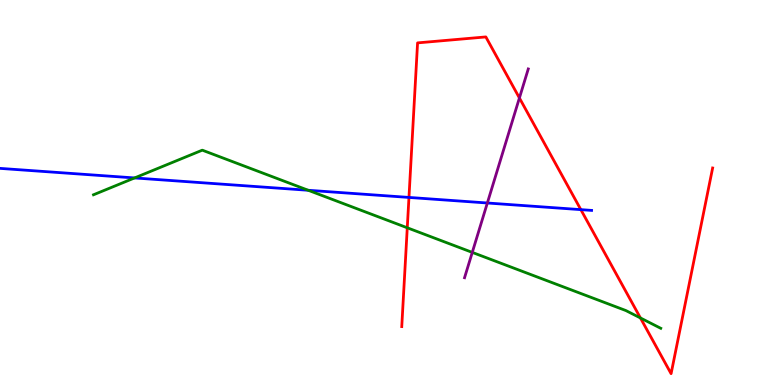[{'lines': ['blue', 'red'], 'intersections': [{'x': 5.28, 'y': 4.87}, {'x': 7.49, 'y': 4.55}]}, {'lines': ['green', 'red'], 'intersections': [{'x': 5.26, 'y': 4.08}, {'x': 8.26, 'y': 1.74}]}, {'lines': ['purple', 'red'], 'intersections': [{'x': 6.7, 'y': 7.46}]}, {'lines': ['blue', 'green'], 'intersections': [{'x': 1.74, 'y': 5.38}, {'x': 3.98, 'y': 5.06}]}, {'lines': ['blue', 'purple'], 'intersections': [{'x': 6.29, 'y': 4.73}]}, {'lines': ['green', 'purple'], 'intersections': [{'x': 6.09, 'y': 3.44}]}]